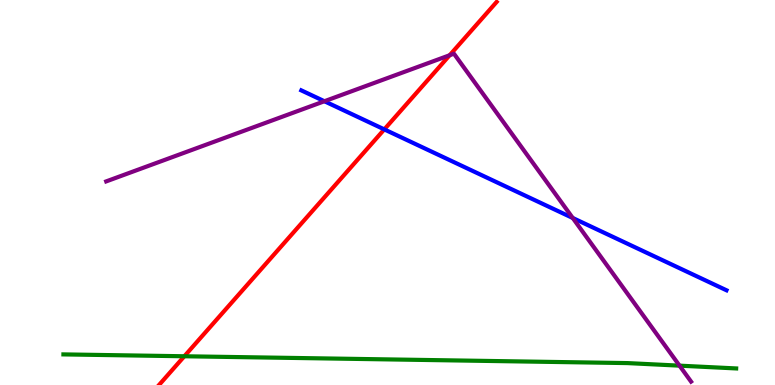[{'lines': ['blue', 'red'], 'intersections': [{'x': 4.96, 'y': 6.64}]}, {'lines': ['green', 'red'], 'intersections': [{'x': 2.38, 'y': 0.746}]}, {'lines': ['purple', 'red'], 'intersections': [{'x': 5.8, 'y': 8.57}]}, {'lines': ['blue', 'green'], 'intersections': []}, {'lines': ['blue', 'purple'], 'intersections': [{'x': 4.19, 'y': 7.37}, {'x': 7.39, 'y': 4.34}]}, {'lines': ['green', 'purple'], 'intersections': [{'x': 8.77, 'y': 0.503}]}]